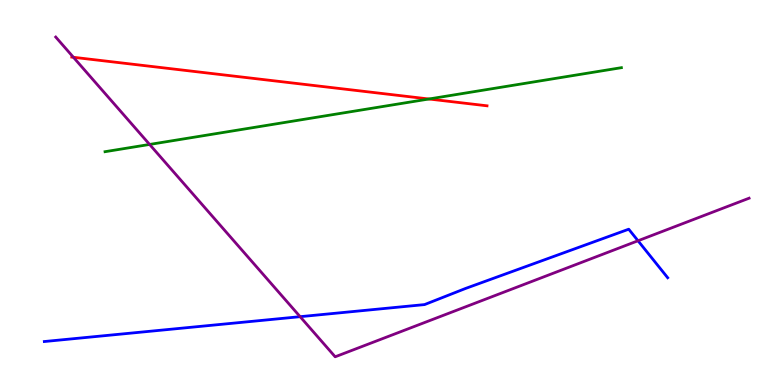[{'lines': ['blue', 'red'], 'intersections': []}, {'lines': ['green', 'red'], 'intersections': [{'x': 5.53, 'y': 7.43}]}, {'lines': ['purple', 'red'], 'intersections': [{'x': 0.947, 'y': 8.51}]}, {'lines': ['blue', 'green'], 'intersections': []}, {'lines': ['blue', 'purple'], 'intersections': [{'x': 3.87, 'y': 1.77}, {'x': 8.23, 'y': 3.75}]}, {'lines': ['green', 'purple'], 'intersections': [{'x': 1.93, 'y': 6.25}]}]